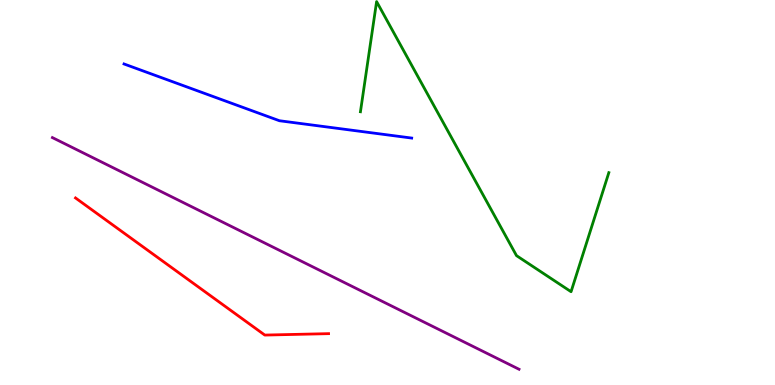[{'lines': ['blue', 'red'], 'intersections': []}, {'lines': ['green', 'red'], 'intersections': []}, {'lines': ['purple', 'red'], 'intersections': []}, {'lines': ['blue', 'green'], 'intersections': []}, {'lines': ['blue', 'purple'], 'intersections': []}, {'lines': ['green', 'purple'], 'intersections': []}]